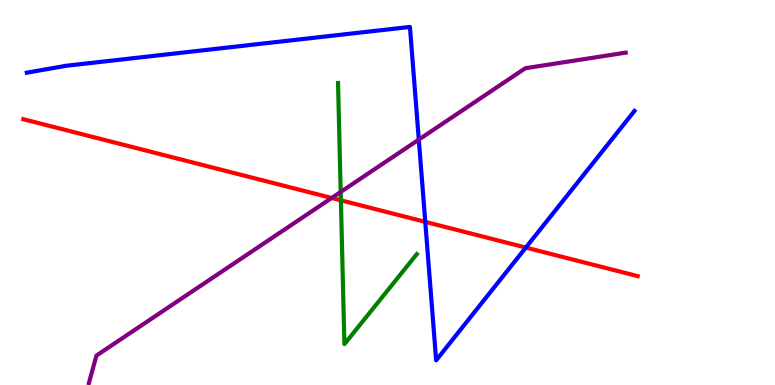[{'lines': ['blue', 'red'], 'intersections': [{'x': 5.49, 'y': 4.24}, {'x': 6.78, 'y': 3.57}]}, {'lines': ['green', 'red'], 'intersections': [{'x': 4.4, 'y': 4.8}]}, {'lines': ['purple', 'red'], 'intersections': [{'x': 4.28, 'y': 4.86}]}, {'lines': ['blue', 'green'], 'intersections': []}, {'lines': ['blue', 'purple'], 'intersections': [{'x': 5.4, 'y': 6.37}]}, {'lines': ['green', 'purple'], 'intersections': [{'x': 4.4, 'y': 5.01}]}]